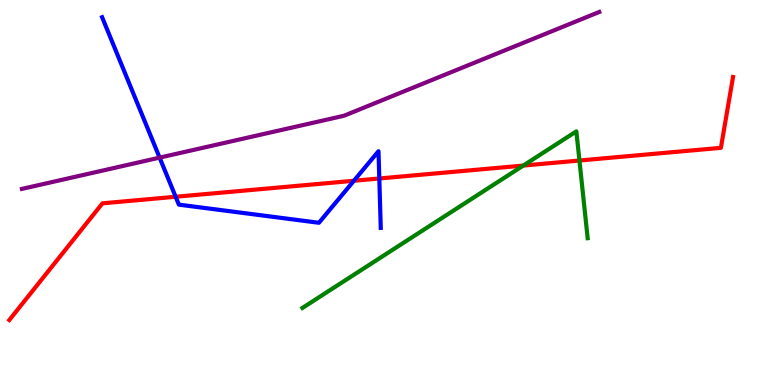[{'lines': ['blue', 'red'], 'intersections': [{'x': 2.27, 'y': 4.89}, {'x': 4.57, 'y': 5.3}, {'x': 4.89, 'y': 5.36}]}, {'lines': ['green', 'red'], 'intersections': [{'x': 6.75, 'y': 5.7}, {'x': 7.48, 'y': 5.83}]}, {'lines': ['purple', 'red'], 'intersections': []}, {'lines': ['blue', 'green'], 'intersections': []}, {'lines': ['blue', 'purple'], 'intersections': [{'x': 2.06, 'y': 5.91}]}, {'lines': ['green', 'purple'], 'intersections': []}]